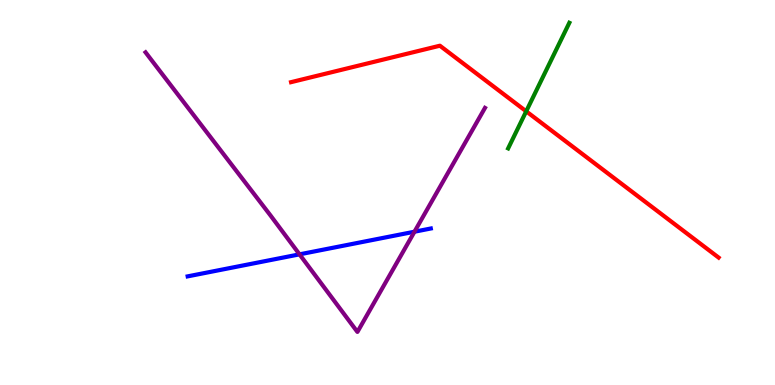[{'lines': ['blue', 'red'], 'intersections': []}, {'lines': ['green', 'red'], 'intersections': [{'x': 6.79, 'y': 7.11}]}, {'lines': ['purple', 'red'], 'intersections': []}, {'lines': ['blue', 'green'], 'intersections': []}, {'lines': ['blue', 'purple'], 'intersections': [{'x': 3.86, 'y': 3.39}, {'x': 5.35, 'y': 3.98}]}, {'lines': ['green', 'purple'], 'intersections': []}]